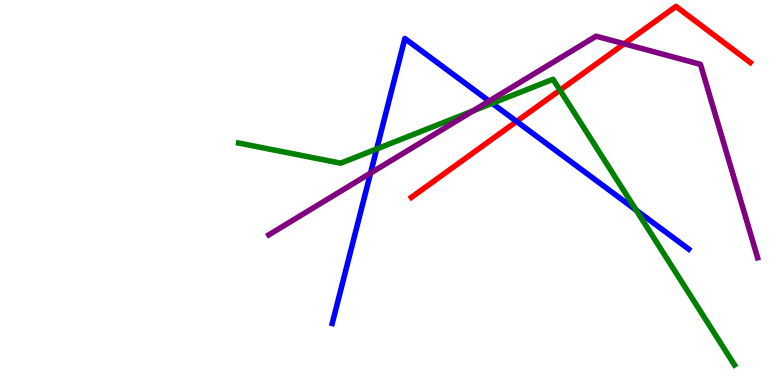[{'lines': ['blue', 'red'], 'intersections': [{'x': 6.67, 'y': 6.85}]}, {'lines': ['green', 'red'], 'intersections': [{'x': 7.23, 'y': 7.66}]}, {'lines': ['purple', 'red'], 'intersections': [{'x': 8.05, 'y': 8.86}]}, {'lines': ['blue', 'green'], 'intersections': [{'x': 4.86, 'y': 6.13}, {'x': 6.35, 'y': 7.32}, {'x': 8.21, 'y': 4.54}]}, {'lines': ['blue', 'purple'], 'intersections': [{'x': 4.78, 'y': 5.5}, {'x': 6.31, 'y': 7.37}]}, {'lines': ['green', 'purple'], 'intersections': [{'x': 6.1, 'y': 7.12}]}]